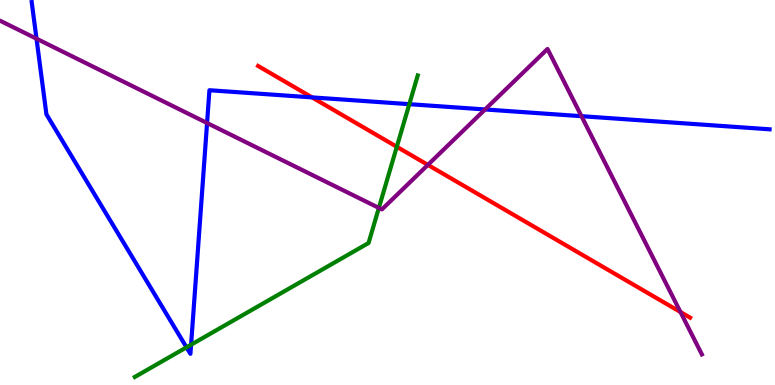[{'lines': ['blue', 'red'], 'intersections': [{'x': 4.03, 'y': 7.47}]}, {'lines': ['green', 'red'], 'intersections': [{'x': 5.12, 'y': 6.19}]}, {'lines': ['purple', 'red'], 'intersections': [{'x': 5.52, 'y': 5.72}, {'x': 8.78, 'y': 1.9}]}, {'lines': ['blue', 'green'], 'intersections': [{'x': 2.41, 'y': 0.978}, {'x': 2.47, 'y': 1.05}, {'x': 5.28, 'y': 7.29}]}, {'lines': ['blue', 'purple'], 'intersections': [{'x': 0.471, 'y': 8.99}, {'x': 2.67, 'y': 6.81}, {'x': 6.26, 'y': 7.16}, {'x': 7.5, 'y': 6.98}]}, {'lines': ['green', 'purple'], 'intersections': [{'x': 4.89, 'y': 4.6}]}]